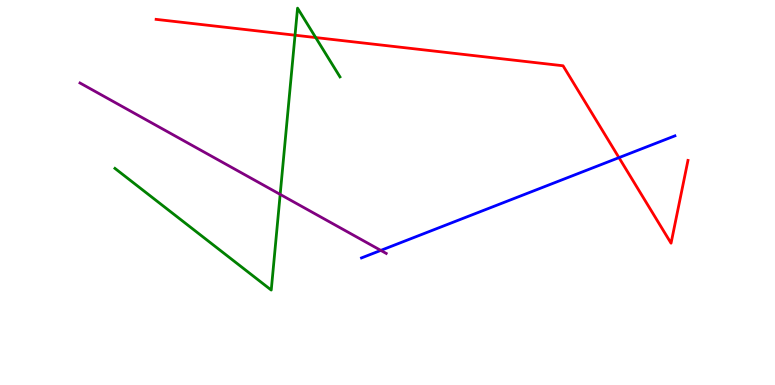[{'lines': ['blue', 'red'], 'intersections': [{'x': 7.99, 'y': 5.91}]}, {'lines': ['green', 'red'], 'intersections': [{'x': 3.81, 'y': 9.09}, {'x': 4.07, 'y': 9.02}]}, {'lines': ['purple', 'red'], 'intersections': []}, {'lines': ['blue', 'green'], 'intersections': []}, {'lines': ['blue', 'purple'], 'intersections': [{'x': 4.91, 'y': 3.5}]}, {'lines': ['green', 'purple'], 'intersections': [{'x': 3.62, 'y': 4.95}]}]